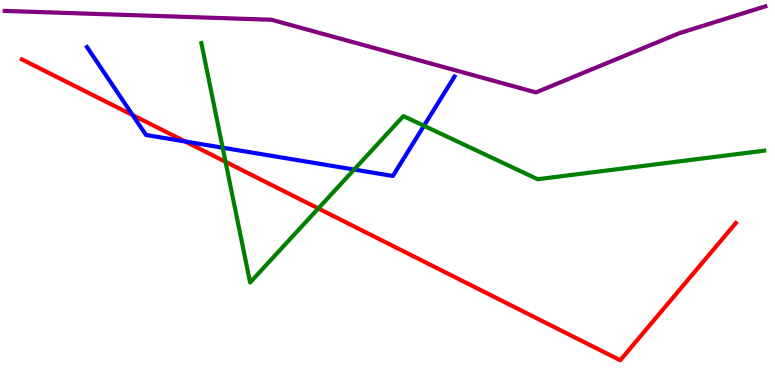[{'lines': ['blue', 'red'], 'intersections': [{'x': 1.71, 'y': 7.01}, {'x': 2.39, 'y': 6.33}]}, {'lines': ['green', 'red'], 'intersections': [{'x': 2.91, 'y': 5.8}, {'x': 4.11, 'y': 4.59}]}, {'lines': ['purple', 'red'], 'intersections': []}, {'lines': ['blue', 'green'], 'intersections': [{'x': 2.87, 'y': 6.16}, {'x': 4.57, 'y': 5.6}, {'x': 5.47, 'y': 6.73}]}, {'lines': ['blue', 'purple'], 'intersections': []}, {'lines': ['green', 'purple'], 'intersections': []}]